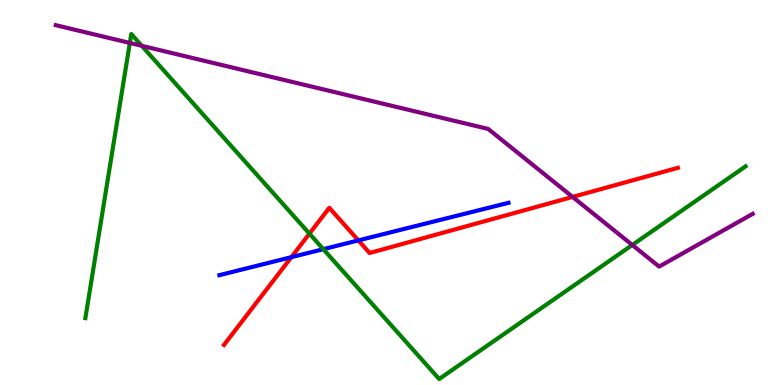[{'lines': ['blue', 'red'], 'intersections': [{'x': 3.76, 'y': 3.32}, {'x': 4.62, 'y': 3.76}]}, {'lines': ['green', 'red'], 'intersections': [{'x': 3.99, 'y': 3.93}]}, {'lines': ['purple', 'red'], 'intersections': [{'x': 7.39, 'y': 4.89}]}, {'lines': ['blue', 'green'], 'intersections': [{'x': 4.17, 'y': 3.53}]}, {'lines': ['blue', 'purple'], 'intersections': []}, {'lines': ['green', 'purple'], 'intersections': [{'x': 1.68, 'y': 8.88}, {'x': 1.83, 'y': 8.81}, {'x': 8.16, 'y': 3.64}]}]